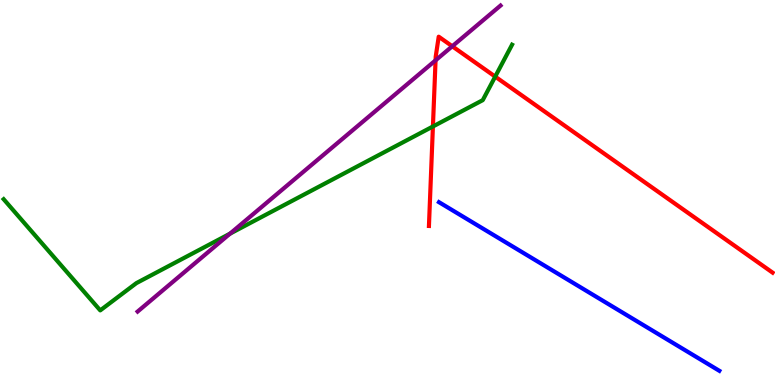[{'lines': ['blue', 'red'], 'intersections': []}, {'lines': ['green', 'red'], 'intersections': [{'x': 5.59, 'y': 6.71}, {'x': 6.39, 'y': 8.01}]}, {'lines': ['purple', 'red'], 'intersections': [{'x': 5.62, 'y': 8.43}, {'x': 5.84, 'y': 8.8}]}, {'lines': ['blue', 'green'], 'intersections': []}, {'lines': ['blue', 'purple'], 'intersections': []}, {'lines': ['green', 'purple'], 'intersections': [{'x': 2.97, 'y': 3.93}]}]